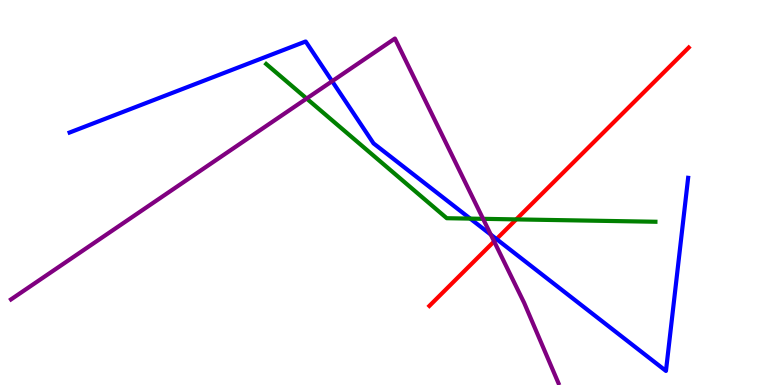[{'lines': ['blue', 'red'], 'intersections': [{'x': 6.41, 'y': 3.79}]}, {'lines': ['green', 'red'], 'intersections': [{'x': 6.66, 'y': 4.3}]}, {'lines': ['purple', 'red'], 'intersections': [{'x': 6.38, 'y': 3.73}]}, {'lines': ['blue', 'green'], 'intersections': [{'x': 6.07, 'y': 4.32}]}, {'lines': ['blue', 'purple'], 'intersections': [{'x': 4.29, 'y': 7.89}, {'x': 6.33, 'y': 3.91}]}, {'lines': ['green', 'purple'], 'intersections': [{'x': 3.96, 'y': 7.44}, {'x': 6.23, 'y': 4.32}]}]